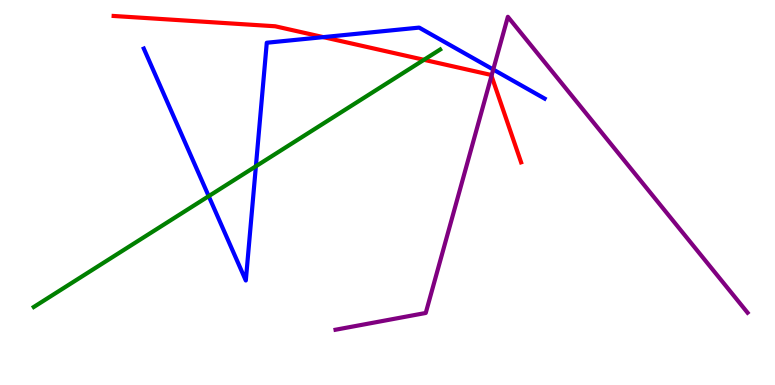[{'lines': ['blue', 'red'], 'intersections': [{'x': 4.17, 'y': 9.04}]}, {'lines': ['green', 'red'], 'intersections': [{'x': 5.47, 'y': 8.45}]}, {'lines': ['purple', 'red'], 'intersections': [{'x': 6.34, 'y': 8.03}]}, {'lines': ['blue', 'green'], 'intersections': [{'x': 2.69, 'y': 4.9}, {'x': 3.3, 'y': 5.68}]}, {'lines': ['blue', 'purple'], 'intersections': [{'x': 6.36, 'y': 8.19}]}, {'lines': ['green', 'purple'], 'intersections': []}]